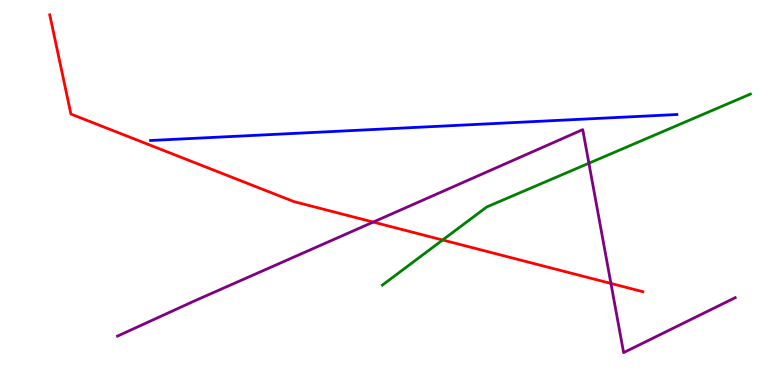[{'lines': ['blue', 'red'], 'intersections': []}, {'lines': ['green', 'red'], 'intersections': [{'x': 5.71, 'y': 3.77}]}, {'lines': ['purple', 'red'], 'intersections': [{'x': 4.82, 'y': 4.23}, {'x': 7.88, 'y': 2.64}]}, {'lines': ['blue', 'green'], 'intersections': []}, {'lines': ['blue', 'purple'], 'intersections': []}, {'lines': ['green', 'purple'], 'intersections': [{'x': 7.6, 'y': 5.76}]}]